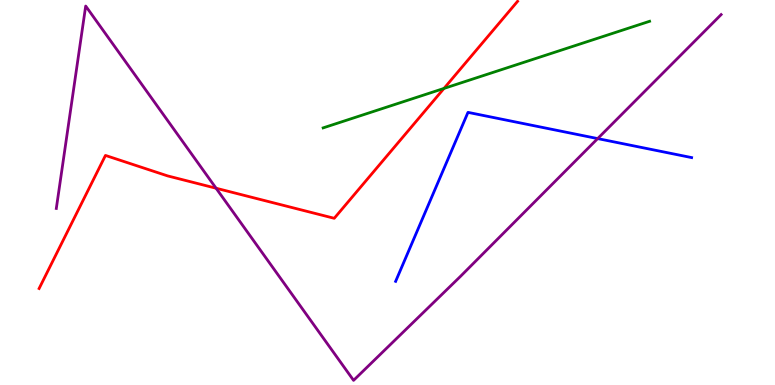[{'lines': ['blue', 'red'], 'intersections': []}, {'lines': ['green', 'red'], 'intersections': [{'x': 5.73, 'y': 7.7}]}, {'lines': ['purple', 'red'], 'intersections': [{'x': 2.79, 'y': 5.11}]}, {'lines': ['blue', 'green'], 'intersections': []}, {'lines': ['blue', 'purple'], 'intersections': [{'x': 7.71, 'y': 6.4}]}, {'lines': ['green', 'purple'], 'intersections': []}]